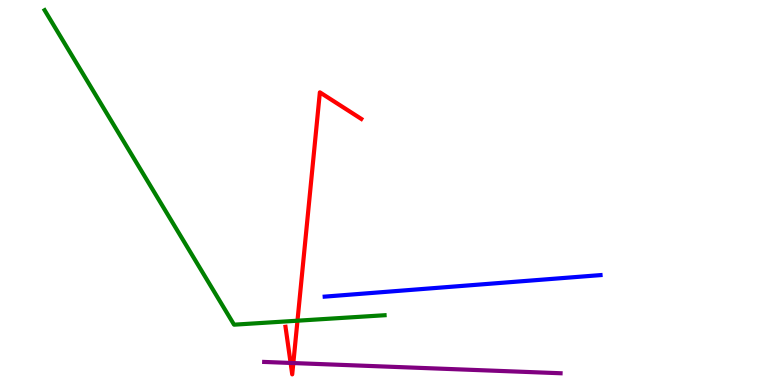[{'lines': ['blue', 'red'], 'intersections': []}, {'lines': ['green', 'red'], 'intersections': [{'x': 3.84, 'y': 1.67}]}, {'lines': ['purple', 'red'], 'intersections': [{'x': 3.75, 'y': 0.573}, {'x': 3.78, 'y': 0.57}]}, {'lines': ['blue', 'green'], 'intersections': []}, {'lines': ['blue', 'purple'], 'intersections': []}, {'lines': ['green', 'purple'], 'intersections': []}]